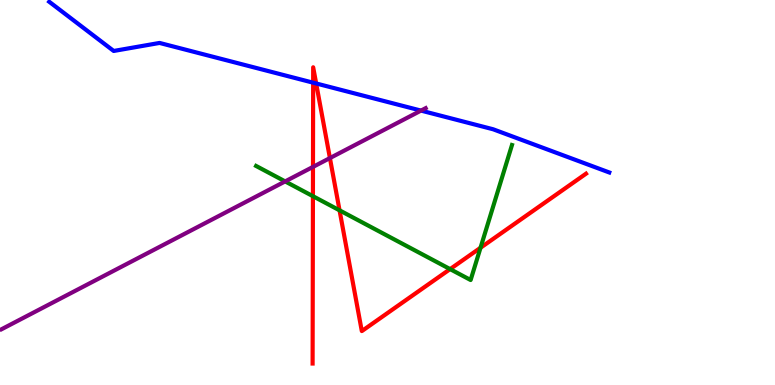[{'lines': ['blue', 'red'], 'intersections': [{'x': 4.04, 'y': 7.85}, {'x': 4.08, 'y': 7.83}]}, {'lines': ['green', 'red'], 'intersections': [{'x': 4.04, 'y': 4.9}, {'x': 4.38, 'y': 4.54}, {'x': 5.81, 'y': 3.01}, {'x': 6.2, 'y': 3.56}]}, {'lines': ['purple', 'red'], 'intersections': [{'x': 4.04, 'y': 5.66}, {'x': 4.26, 'y': 5.89}]}, {'lines': ['blue', 'green'], 'intersections': []}, {'lines': ['blue', 'purple'], 'intersections': [{'x': 5.43, 'y': 7.13}]}, {'lines': ['green', 'purple'], 'intersections': [{'x': 3.68, 'y': 5.29}]}]